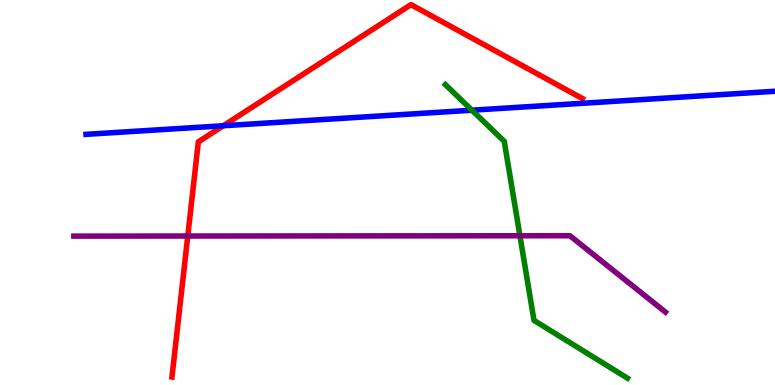[{'lines': ['blue', 'red'], 'intersections': [{'x': 2.88, 'y': 6.73}]}, {'lines': ['green', 'red'], 'intersections': []}, {'lines': ['purple', 'red'], 'intersections': [{'x': 2.42, 'y': 3.87}]}, {'lines': ['blue', 'green'], 'intersections': [{'x': 6.09, 'y': 7.14}]}, {'lines': ['blue', 'purple'], 'intersections': []}, {'lines': ['green', 'purple'], 'intersections': [{'x': 6.71, 'y': 3.88}]}]